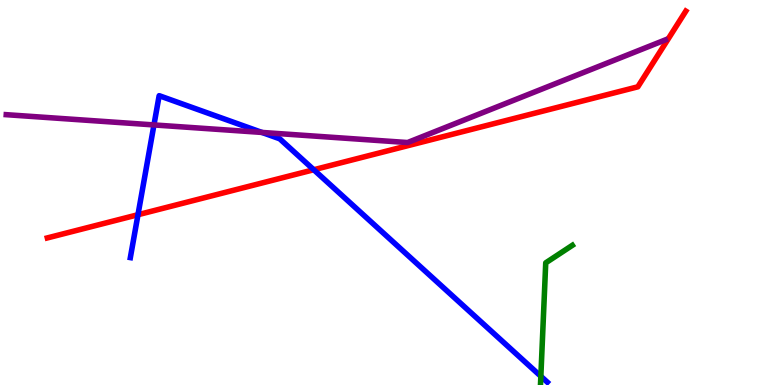[{'lines': ['blue', 'red'], 'intersections': [{'x': 1.78, 'y': 4.42}, {'x': 4.05, 'y': 5.59}]}, {'lines': ['green', 'red'], 'intersections': []}, {'lines': ['purple', 'red'], 'intersections': []}, {'lines': ['blue', 'green'], 'intersections': [{'x': 6.98, 'y': 0.227}]}, {'lines': ['blue', 'purple'], 'intersections': [{'x': 1.99, 'y': 6.75}, {'x': 3.38, 'y': 6.56}]}, {'lines': ['green', 'purple'], 'intersections': []}]